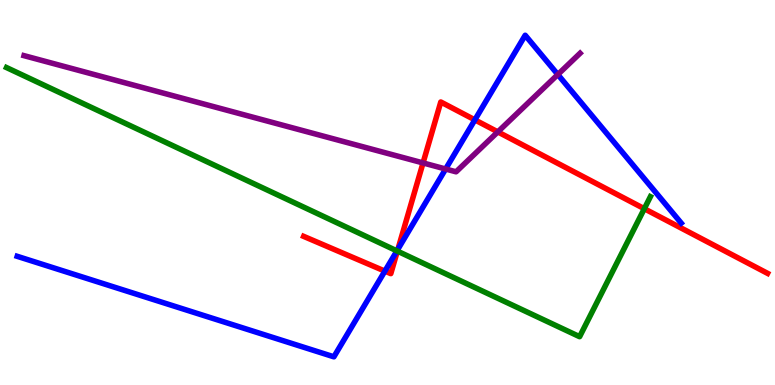[{'lines': ['blue', 'red'], 'intersections': [{'x': 4.97, 'y': 2.96}, {'x': 5.13, 'y': 3.53}, {'x': 6.13, 'y': 6.89}]}, {'lines': ['green', 'red'], 'intersections': [{'x': 5.13, 'y': 3.48}, {'x': 8.31, 'y': 4.58}]}, {'lines': ['purple', 'red'], 'intersections': [{'x': 5.46, 'y': 5.77}, {'x': 6.42, 'y': 6.57}]}, {'lines': ['blue', 'green'], 'intersections': [{'x': 5.12, 'y': 3.48}]}, {'lines': ['blue', 'purple'], 'intersections': [{'x': 5.75, 'y': 5.61}, {'x': 7.2, 'y': 8.06}]}, {'lines': ['green', 'purple'], 'intersections': []}]